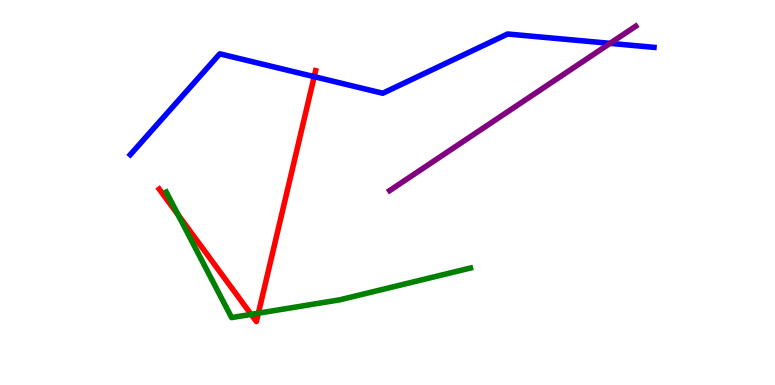[{'lines': ['blue', 'red'], 'intersections': [{'x': 4.05, 'y': 8.01}]}, {'lines': ['green', 'red'], 'intersections': [{'x': 2.3, 'y': 4.42}, {'x': 3.24, 'y': 1.83}, {'x': 3.33, 'y': 1.87}]}, {'lines': ['purple', 'red'], 'intersections': []}, {'lines': ['blue', 'green'], 'intersections': []}, {'lines': ['blue', 'purple'], 'intersections': [{'x': 7.87, 'y': 8.87}]}, {'lines': ['green', 'purple'], 'intersections': []}]